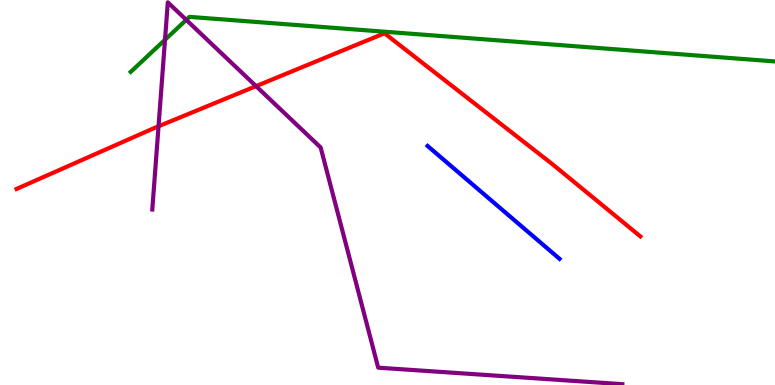[{'lines': ['blue', 'red'], 'intersections': []}, {'lines': ['green', 'red'], 'intersections': []}, {'lines': ['purple', 'red'], 'intersections': [{'x': 2.05, 'y': 6.72}, {'x': 3.3, 'y': 7.76}]}, {'lines': ['blue', 'green'], 'intersections': []}, {'lines': ['blue', 'purple'], 'intersections': []}, {'lines': ['green', 'purple'], 'intersections': [{'x': 2.13, 'y': 8.97}, {'x': 2.4, 'y': 9.48}]}]